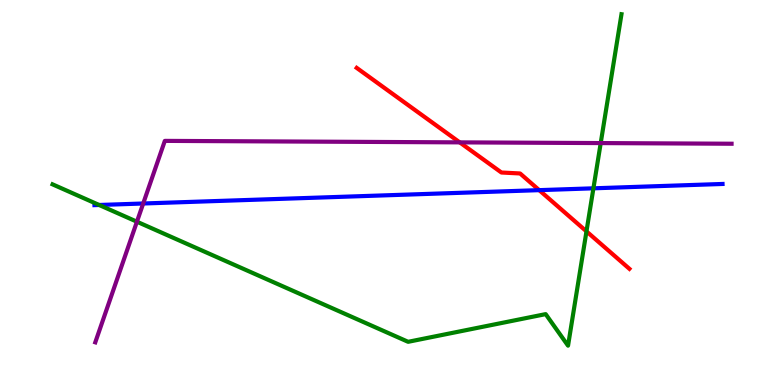[{'lines': ['blue', 'red'], 'intersections': [{'x': 6.96, 'y': 5.06}]}, {'lines': ['green', 'red'], 'intersections': [{'x': 7.57, 'y': 3.99}]}, {'lines': ['purple', 'red'], 'intersections': [{'x': 5.93, 'y': 6.3}]}, {'lines': ['blue', 'green'], 'intersections': [{'x': 1.28, 'y': 4.68}, {'x': 7.66, 'y': 5.11}]}, {'lines': ['blue', 'purple'], 'intersections': [{'x': 1.85, 'y': 4.71}]}, {'lines': ['green', 'purple'], 'intersections': [{'x': 1.77, 'y': 4.24}, {'x': 7.75, 'y': 6.28}]}]